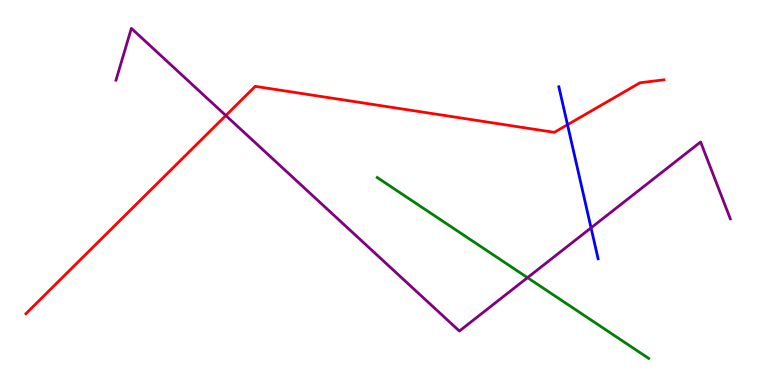[{'lines': ['blue', 'red'], 'intersections': [{'x': 7.32, 'y': 6.76}]}, {'lines': ['green', 'red'], 'intersections': []}, {'lines': ['purple', 'red'], 'intersections': [{'x': 2.91, 'y': 7.0}]}, {'lines': ['blue', 'green'], 'intersections': []}, {'lines': ['blue', 'purple'], 'intersections': [{'x': 7.63, 'y': 4.08}]}, {'lines': ['green', 'purple'], 'intersections': [{'x': 6.81, 'y': 2.79}]}]